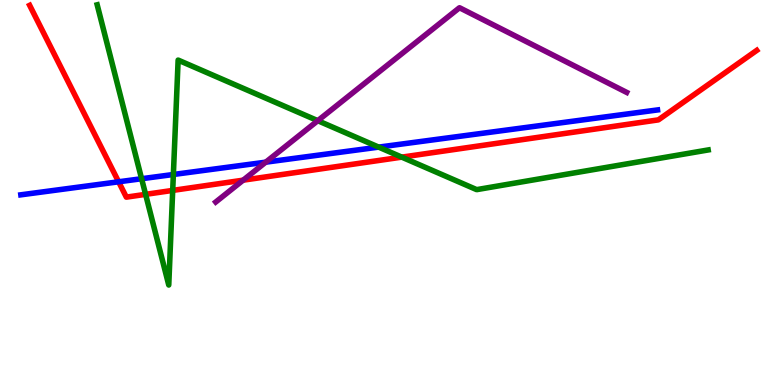[{'lines': ['blue', 'red'], 'intersections': [{'x': 1.53, 'y': 5.28}]}, {'lines': ['green', 'red'], 'intersections': [{'x': 1.88, 'y': 4.95}, {'x': 2.23, 'y': 5.05}, {'x': 5.18, 'y': 5.92}]}, {'lines': ['purple', 'red'], 'intersections': [{'x': 3.14, 'y': 5.32}]}, {'lines': ['blue', 'green'], 'intersections': [{'x': 1.83, 'y': 5.36}, {'x': 2.24, 'y': 5.47}, {'x': 4.89, 'y': 6.18}]}, {'lines': ['blue', 'purple'], 'intersections': [{'x': 3.43, 'y': 5.79}]}, {'lines': ['green', 'purple'], 'intersections': [{'x': 4.1, 'y': 6.87}]}]